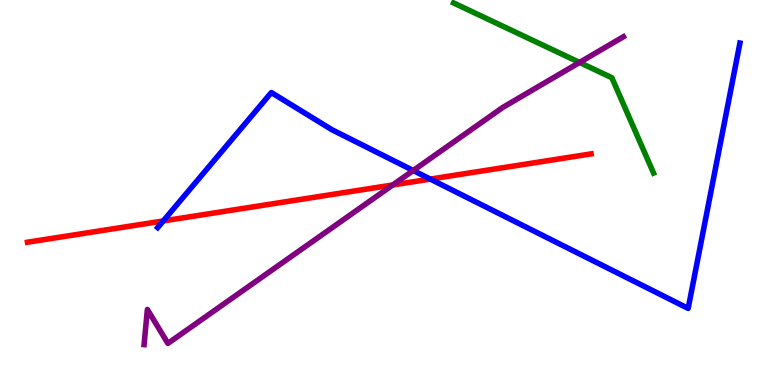[{'lines': ['blue', 'red'], 'intersections': [{'x': 2.11, 'y': 4.26}, {'x': 5.55, 'y': 5.35}]}, {'lines': ['green', 'red'], 'intersections': []}, {'lines': ['purple', 'red'], 'intersections': [{'x': 5.07, 'y': 5.2}]}, {'lines': ['blue', 'green'], 'intersections': []}, {'lines': ['blue', 'purple'], 'intersections': [{'x': 5.33, 'y': 5.57}]}, {'lines': ['green', 'purple'], 'intersections': [{'x': 7.48, 'y': 8.38}]}]